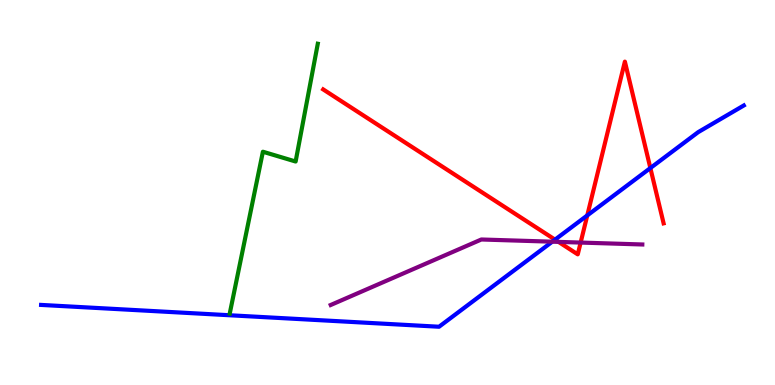[{'lines': ['blue', 'red'], 'intersections': [{'x': 7.16, 'y': 3.78}, {'x': 7.58, 'y': 4.4}, {'x': 8.39, 'y': 5.64}]}, {'lines': ['green', 'red'], 'intersections': []}, {'lines': ['purple', 'red'], 'intersections': [{'x': 7.21, 'y': 3.72}, {'x': 7.49, 'y': 3.7}]}, {'lines': ['blue', 'green'], 'intersections': []}, {'lines': ['blue', 'purple'], 'intersections': [{'x': 7.13, 'y': 3.72}]}, {'lines': ['green', 'purple'], 'intersections': []}]